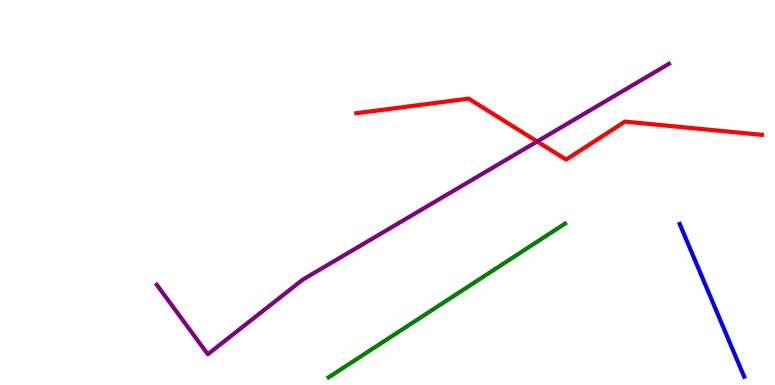[{'lines': ['blue', 'red'], 'intersections': []}, {'lines': ['green', 'red'], 'intersections': []}, {'lines': ['purple', 'red'], 'intersections': [{'x': 6.93, 'y': 6.32}]}, {'lines': ['blue', 'green'], 'intersections': []}, {'lines': ['blue', 'purple'], 'intersections': []}, {'lines': ['green', 'purple'], 'intersections': []}]